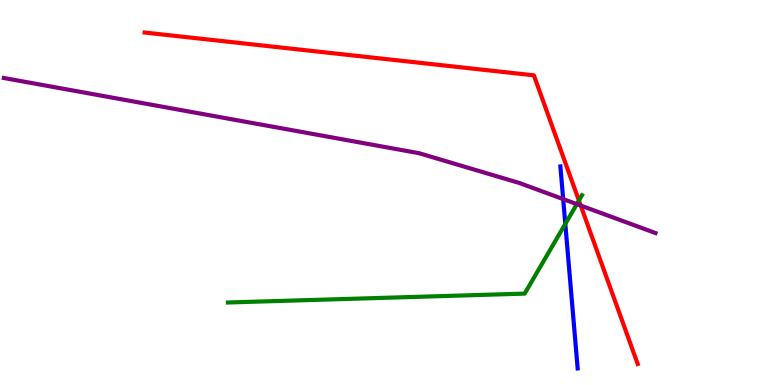[{'lines': ['blue', 'red'], 'intersections': []}, {'lines': ['green', 'red'], 'intersections': [{'x': 7.47, 'y': 4.79}]}, {'lines': ['purple', 'red'], 'intersections': [{'x': 7.49, 'y': 4.66}]}, {'lines': ['blue', 'green'], 'intersections': [{'x': 7.29, 'y': 4.18}]}, {'lines': ['blue', 'purple'], 'intersections': [{'x': 7.27, 'y': 4.83}]}, {'lines': ['green', 'purple'], 'intersections': [{'x': 7.44, 'y': 4.7}]}]